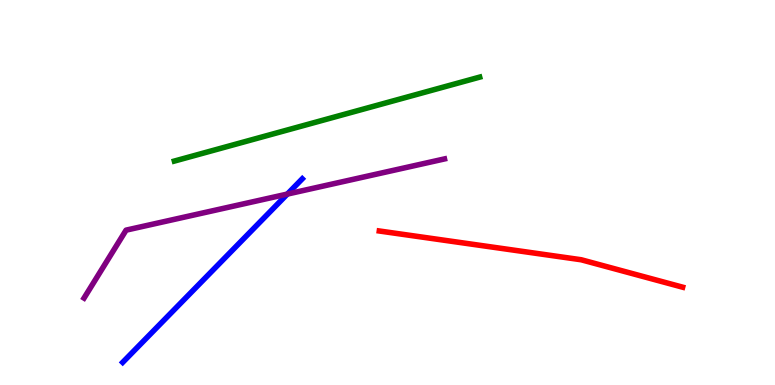[{'lines': ['blue', 'red'], 'intersections': []}, {'lines': ['green', 'red'], 'intersections': []}, {'lines': ['purple', 'red'], 'intersections': []}, {'lines': ['blue', 'green'], 'intersections': []}, {'lines': ['blue', 'purple'], 'intersections': [{'x': 3.71, 'y': 4.96}]}, {'lines': ['green', 'purple'], 'intersections': []}]